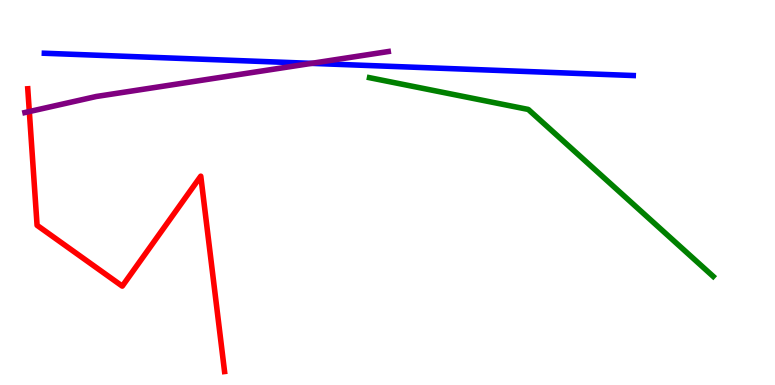[{'lines': ['blue', 'red'], 'intersections': []}, {'lines': ['green', 'red'], 'intersections': []}, {'lines': ['purple', 'red'], 'intersections': [{'x': 0.378, 'y': 7.1}]}, {'lines': ['blue', 'green'], 'intersections': []}, {'lines': ['blue', 'purple'], 'intersections': [{'x': 4.02, 'y': 8.35}]}, {'lines': ['green', 'purple'], 'intersections': []}]